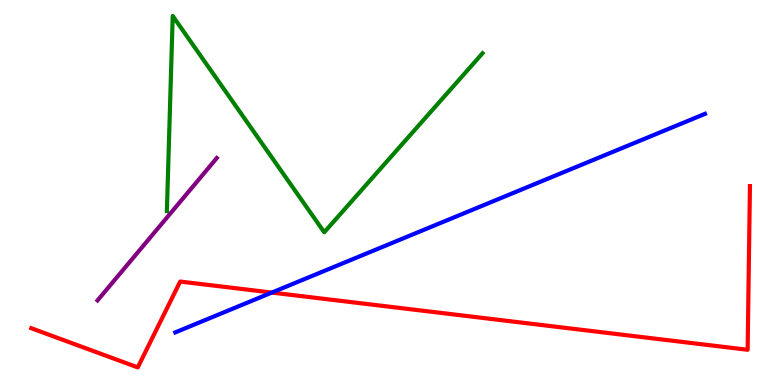[{'lines': ['blue', 'red'], 'intersections': [{'x': 3.51, 'y': 2.4}]}, {'lines': ['green', 'red'], 'intersections': []}, {'lines': ['purple', 'red'], 'intersections': []}, {'lines': ['blue', 'green'], 'intersections': []}, {'lines': ['blue', 'purple'], 'intersections': []}, {'lines': ['green', 'purple'], 'intersections': []}]